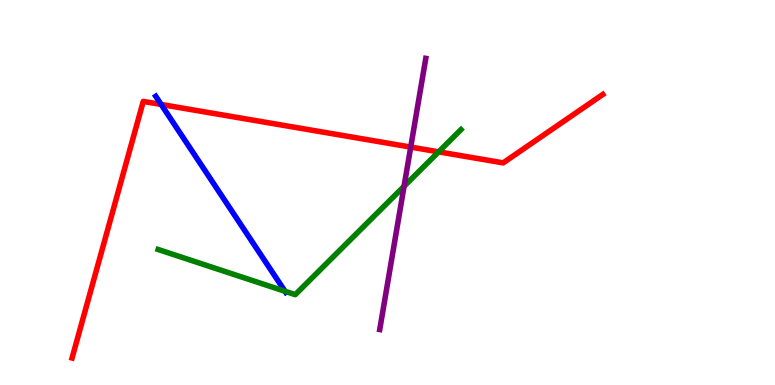[{'lines': ['blue', 'red'], 'intersections': [{'x': 2.08, 'y': 7.29}]}, {'lines': ['green', 'red'], 'intersections': [{'x': 5.66, 'y': 6.06}]}, {'lines': ['purple', 'red'], 'intersections': [{'x': 5.3, 'y': 6.18}]}, {'lines': ['blue', 'green'], 'intersections': [{'x': 3.68, 'y': 2.43}]}, {'lines': ['blue', 'purple'], 'intersections': []}, {'lines': ['green', 'purple'], 'intersections': [{'x': 5.21, 'y': 5.16}]}]